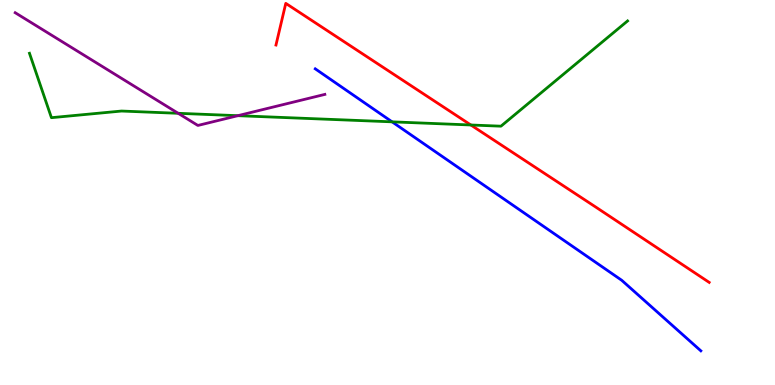[{'lines': ['blue', 'red'], 'intersections': []}, {'lines': ['green', 'red'], 'intersections': [{'x': 6.08, 'y': 6.75}]}, {'lines': ['purple', 'red'], 'intersections': []}, {'lines': ['blue', 'green'], 'intersections': [{'x': 5.06, 'y': 6.84}]}, {'lines': ['blue', 'purple'], 'intersections': []}, {'lines': ['green', 'purple'], 'intersections': [{'x': 2.3, 'y': 7.06}, {'x': 3.07, 'y': 7.0}]}]